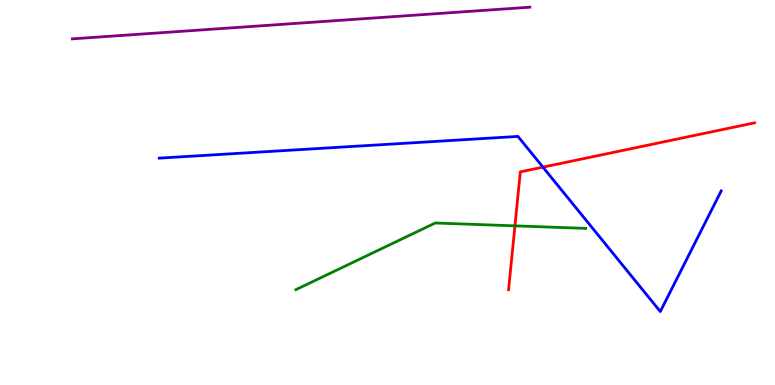[{'lines': ['blue', 'red'], 'intersections': [{'x': 7.01, 'y': 5.66}]}, {'lines': ['green', 'red'], 'intersections': [{'x': 6.64, 'y': 4.13}]}, {'lines': ['purple', 'red'], 'intersections': []}, {'lines': ['blue', 'green'], 'intersections': []}, {'lines': ['blue', 'purple'], 'intersections': []}, {'lines': ['green', 'purple'], 'intersections': []}]